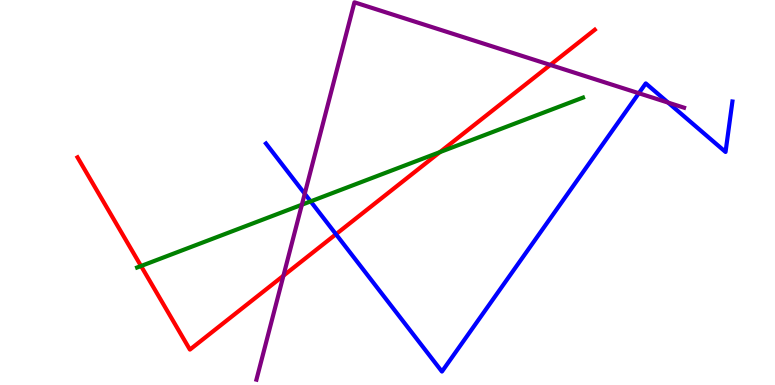[{'lines': ['blue', 'red'], 'intersections': [{'x': 4.34, 'y': 3.92}]}, {'lines': ['green', 'red'], 'intersections': [{'x': 1.82, 'y': 3.09}, {'x': 5.68, 'y': 6.05}]}, {'lines': ['purple', 'red'], 'intersections': [{'x': 3.66, 'y': 2.84}, {'x': 7.1, 'y': 8.31}]}, {'lines': ['blue', 'green'], 'intersections': [{'x': 4.01, 'y': 4.77}]}, {'lines': ['blue', 'purple'], 'intersections': [{'x': 3.93, 'y': 4.97}, {'x': 8.24, 'y': 7.58}, {'x': 8.62, 'y': 7.34}]}, {'lines': ['green', 'purple'], 'intersections': [{'x': 3.9, 'y': 4.68}]}]